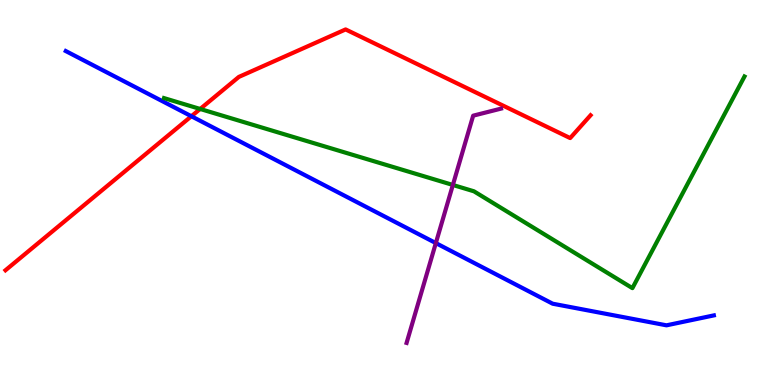[{'lines': ['blue', 'red'], 'intersections': [{'x': 2.47, 'y': 6.98}]}, {'lines': ['green', 'red'], 'intersections': [{'x': 2.58, 'y': 7.17}]}, {'lines': ['purple', 'red'], 'intersections': []}, {'lines': ['blue', 'green'], 'intersections': []}, {'lines': ['blue', 'purple'], 'intersections': [{'x': 5.62, 'y': 3.69}]}, {'lines': ['green', 'purple'], 'intersections': [{'x': 5.84, 'y': 5.2}]}]